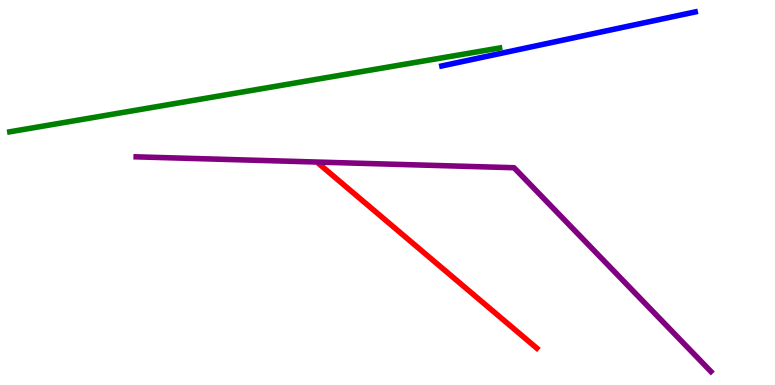[{'lines': ['blue', 'red'], 'intersections': []}, {'lines': ['green', 'red'], 'intersections': []}, {'lines': ['purple', 'red'], 'intersections': []}, {'lines': ['blue', 'green'], 'intersections': []}, {'lines': ['blue', 'purple'], 'intersections': []}, {'lines': ['green', 'purple'], 'intersections': []}]